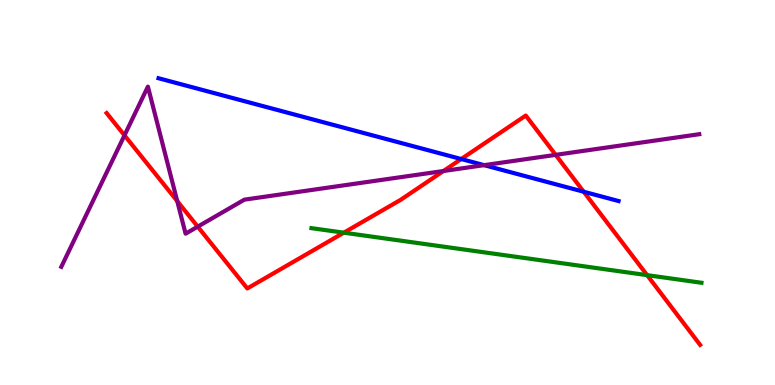[{'lines': ['blue', 'red'], 'intersections': [{'x': 5.95, 'y': 5.87}, {'x': 7.53, 'y': 5.02}]}, {'lines': ['green', 'red'], 'intersections': [{'x': 4.44, 'y': 3.96}, {'x': 8.35, 'y': 2.85}]}, {'lines': ['purple', 'red'], 'intersections': [{'x': 1.61, 'y': 6.48}, {'x': 2.29, 'y': 4.78}, {'x': 2.55, 'y': 4.11}, {'x': 5.72, 'y': 5.56}, {'x': 7.17, 'y': 5.98}]}, {'lines': ['blue', 'green'], 'intersections': []}, {'lines': ['blue', 'purple'], 'intersections': [{'x': 6.25, 'y': 5.71}]}, {'lines': ['green', 'purple'], 'intersections': []}]